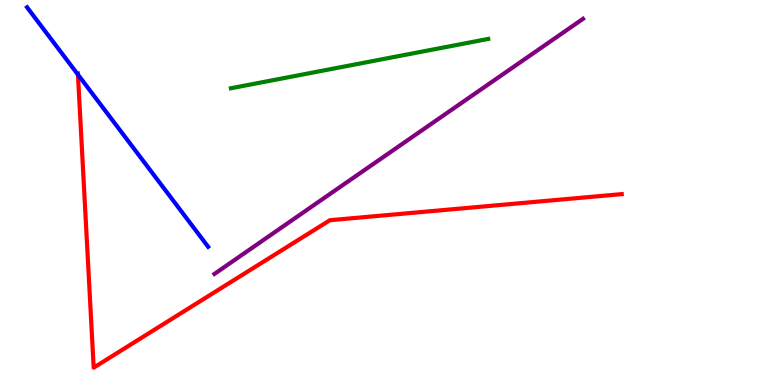[{'lines': ['blue', 'red'], 'intersections': [{'x': 1.01, 'y': 8.06}]}, {'lines': ['green', 'red'], 'intersections': []}, {'lines': ['purple', 'red'], 'intersections': []}, {'lines': ['blue', 'green'], 'intersections': []}, {'lines': ['blue', 'purple'], 'intersections': []}, {'lines': ['green', 'purple'], 'intersections': []}]